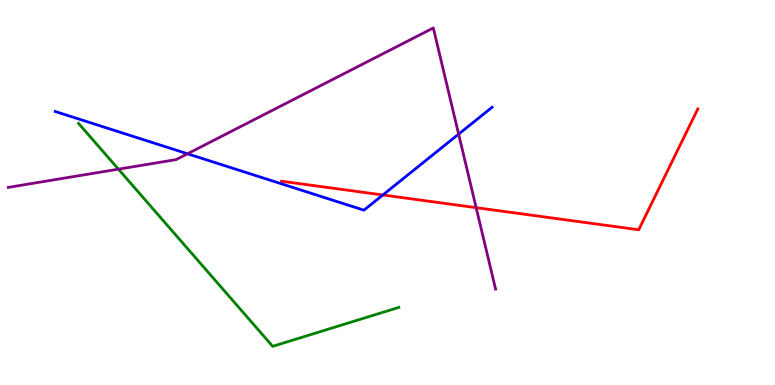[{'lines': ['blue', 'red'], 'intersections': [{'x': 4.94, 'y': 4.94}]}, {'lines': ['green', 'red'], 'intersections': []}, {'lines': ['purple', 'red'], 'intersections': [{'x': 6.14, 'y': 4.61}]}, {'lines': ['blue', 'green'], 'intersections': []}, {'lines': ['blue', 'purple'], 'intersections': [{'x': 2.42, 'y': 6.01}, {'x': 5.92, 'y': 6.52}]}, {'lines': ['green', 'purple'], 'intersections': [{'x': 1.53, 'y': 5.61}]}]